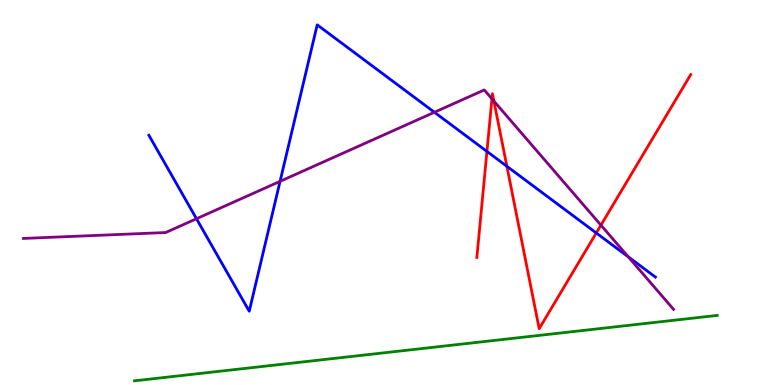[{'lines': ['blue', 'red'], 'intersections': [{'x': 6.28, 'y': 6.07}, {'x': 6.54, 'y': 5.68}, {'x': 7.69, 'y': 3.95}]}, {'lines': ['green', 'red'], 'intersections': []}, {'lines': ['purple', 'red'], 'intersections': [{'x': 6.35, 'y': 7.43}, {'x': 6.37, 'y': 7.37}, {'x': 7.75, 'y': 4.15}]}, {'lines': ['blue', 'green'], 'intersections': []}, {'lines': ['blue', 'purple'], 'intersections': [{'x': 2.54, 'y': 4.32}, {'x': 3.61, 'y': 5.29}, {'x': 5.61, 'y': 7.08}, {'x': 8.11, 'y': 3.33}]}, {'lines': ['green', 'purple'], 'intersections': []}]